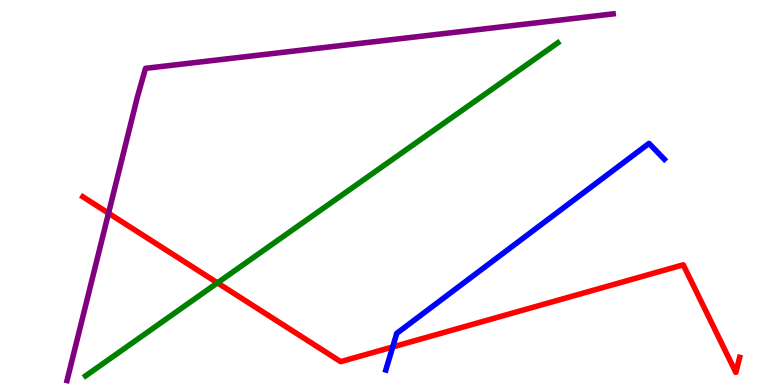[{'lines': ['blue', 'red'], 'intersections': [{'x': 5.07, 'y': 0.988}]}, {'lines': ['green', 'red'], 'intersections': [{'x': 2.81, 'y': 2.65}]}, {'lines': ['purple', 'red'], 'intersections': [{'x': 1.4, 'y': 4.46}]}, {'lines': ['blue', 'green'], 'intersections': []}, {'lines': ['blue', 'purple'], 'intersections': []}, {'lines': ['green', 'purple'], 'intersections': []}]